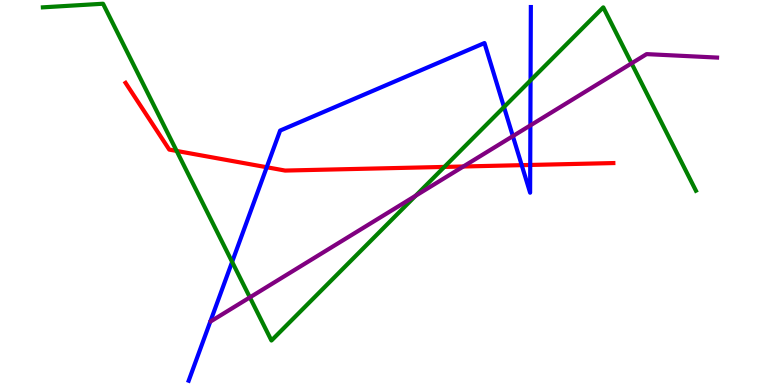[{'lines': ['blue', 'red'], 'intersections': [{'x': 3.44, 'y': 5.66}, {'x': 6.73, 'y': 5.71}, {'x': 6.84, 'y': 5.72}]}, {'lines': ['green', 'red'], 'intersections': [{'x': 2.28, 'y': 6.08}, {'x': 5.73, 'y': 5.66}]}, {'lines': ['purple', 'red'], 'intersections': [{'x': 5.98, 'y': 5.68}]}, {'lines': ['blue', 'green'], 'intersections': [{'x': 3.0, 'y': 3.2}, {'x': 6.5, 'y': 7.22}, {'x': 6.85, 'y': 7.91}]}, {'lines': ['blue', 'purple'], 'intersections': [{'x': 6.62, 'y': 6.46}, {'x': 6.84, 'y': 6.74}]}, {'lines': ['green', 'purple'], 'intersections': [{'x': 3.22, 'y': 2.28}, {'x': 5.36, 'y': 4.92}, {'x': 8.15, 'y': 8.35}]}]